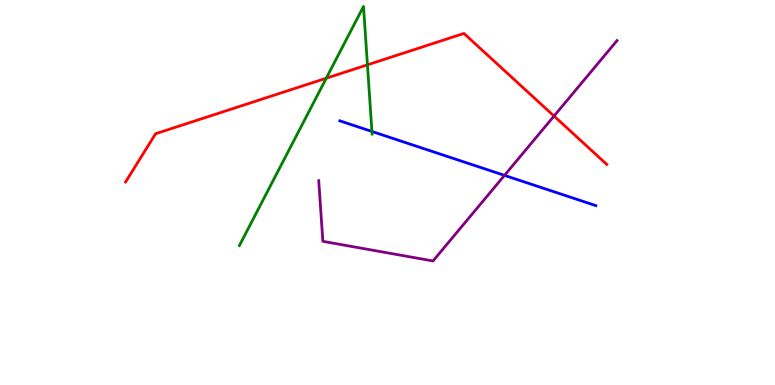[{'lines': ['blue', 'red'], 'intersections': []}, {'lines': ['green', 'red'], 'intersections': [{'x': 4.21, 'y': 7.97}, {'x': 4.74, 'y': 8.32}]}, {'lines': ['purple', 'red'], 'intersections': [{'x': 7.15, 'y': 6.99}]}, {'lines': ['blue', 'green'], 'intersections': [{'x': 4.8, 'y': 6.58}]}, {'lines': ['blue', 'purple'], 'intersections': [{'x': 6.51, 'y': 5.45}]}, {'lines': ['green', 'purple'], 'intersections': []}]